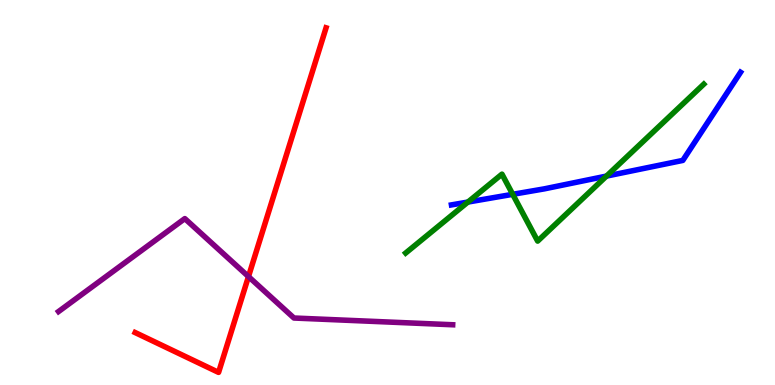[{'lines': ['blue', 'red'], 'intersections': []}, {'lines': ['green', 'red'], 'intersections': []}, {'lines': ['purple', 'red'], 'intersections': [{'x': 3.21, 'y': 2.82}]}, {'lines': ['blue', 'green'], 'intersections': [{'x': 6.04, 'y': 4.75}, {'x': 6.62, 'y': 4.95}, {'x': 7.83, 'y': 5.43}]}, {'lines': ['blue', 'purple'], 'intersections': []}, {'lines': ['green', 'purple'], 'intersections': []}]